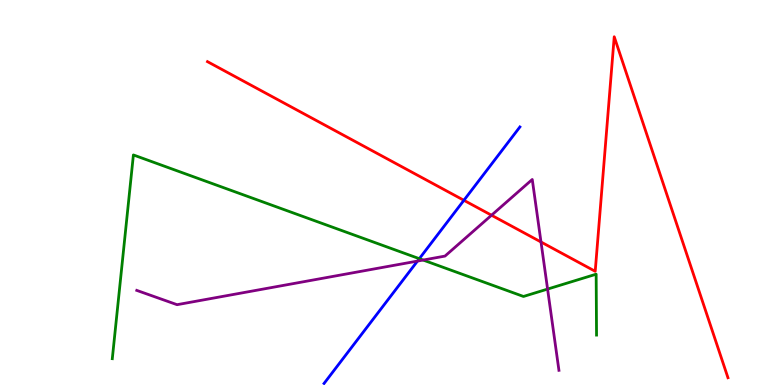[{'lines': ['blue', 'red'], 'intersections': [{'x': 5.99, 'y': 4.8}]}, {'lines': ['green', 'red'], 'intersections': []}, {'lines': ['purple', 'red'], 'intersections': [{'x': 6.34, 'y': 4.41}, {'x': 6.98, 'y': 3.71}]}, {'lines': ['blue', 'green'], 'intersections': [{'x': 5.41, 'y': 3.28}]}, {'lines': ['blue', 'purple'], 'intersections': [{'x': 5.39, 'y': 3.22}]}, {'lines': ['green', 'purple'], 'intersections': [{'x': 5.46, 'y': 3.25}, {'x': 7.07, 'y': 2.49}]}]